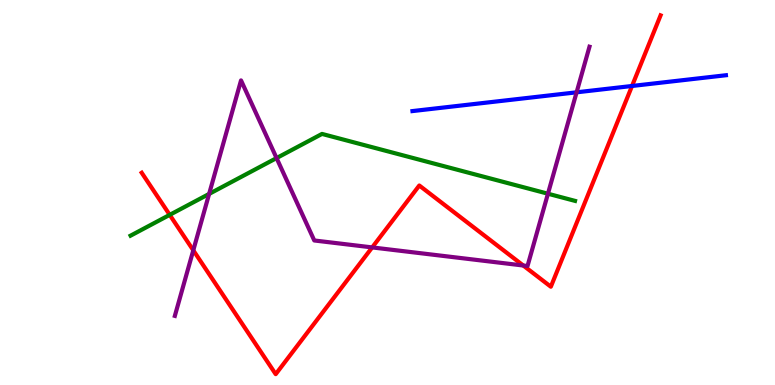[{'lines': ['blue', 'red'], 'intersections': [{'x': 8.16, 'y': 7.77}]}, {'lines': ['green', 'red'], 'intersections': [{'x': 2.19, 'y': 4.42}]}, {'lines': ['purple', 'red'], 'intersections': [{'x': 2.49, 'y': 3.5}, {'x': 4.8, 'y': 3.57}, {'x': 6.75, 'y': 3.1}]}, {'lines': ['blue', 'green'], 'intersections': []}, {'lines': ['blue', 'purple'], 'intersections': [{'x': 7.44, 'y': 7.6}]}, {'lines': ['green', 'purple'], 'intersections': [{'x': 2.7, 'y': 4.96}, {'x': 3.57, 'y': 5.89}, {'x': 7.07, 'y': 4.97}]}]